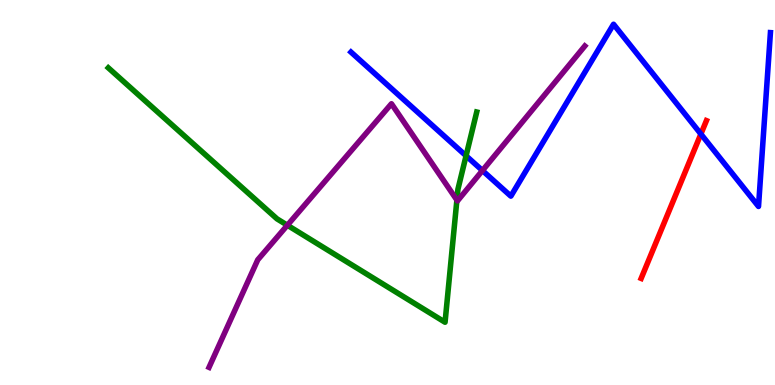[{'lines': ['blue', 'red'], 'intersections': [{'x': 9.04, 'y': 6.52}]}, {'lines': ['green', 'red'], 'intersections': []}, {'lines': ['purple', 'red'], 'intersections': []}, {'lines': ['blue', 'green'], 'intersections': [{'x': 6.01, 'y': 5.95}]}, {'lines': ['blue', 'purple'], 'intersections': [{'x': 6.22, 'y': 5.57}]}, {'lines': ['green', 'purple'], 'intersections': [{'x': 3.71, 'y': 4.15}, {'x': 5.9, 'y': 4.8}]}]